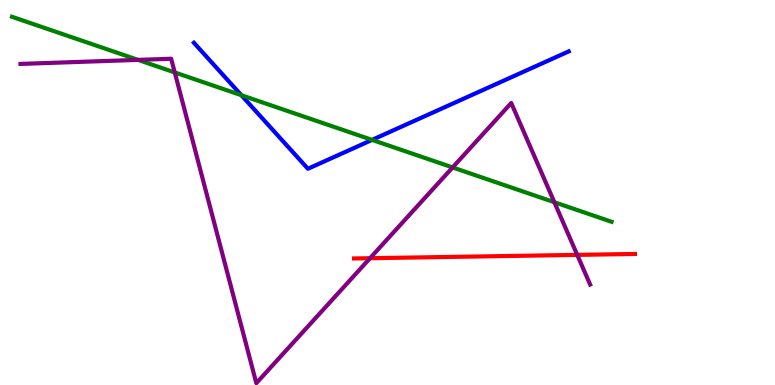[{'lines': ['blue', 'red'], 'intersections': []}, {'lines': ['green', 'red'], 'intersections': []}, {'lines': ['purple', 'red'], 'intersections': [{'x': 4.77, 'y': 3.29}, {'x': 7.45, 'y': 3.38}]}, {'lines': ['blue', 'green'], 'intersections': [{'x': 3.11, 'y': 7.53}, {'x': 4.8, 'y': 6.37}]}, {'lines': ['blue', 'purple'], 'intersections': []}, {'lines': ['green', 'purple'], 'intersections': [{'x': 1.78, 'y': 8.44}, {'x': 2.25, 'y': 8.12}, {'x': 5.84, 'y': 5.65}, {'x': 7.15, 'y': 4.75}]}]